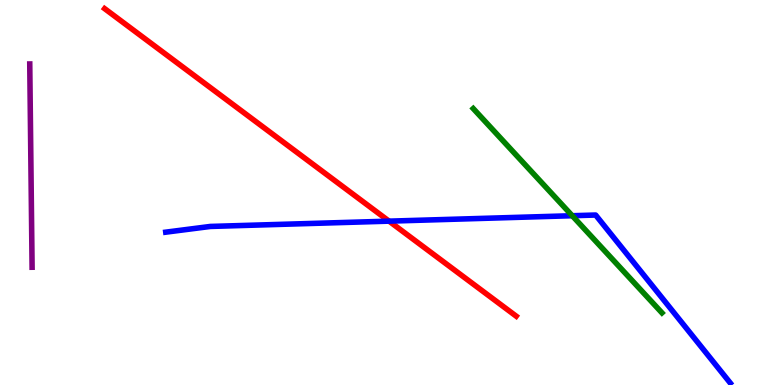[{'lines': ['blue', 'red'], 'intersections': [{'x': 5.02, 'y': 4.26}]}, {'lines': ['green', 'red'], 'intersections': []}, {'lines': ['purple', 'red'], 'intersections': []}, {'lines': ['blue', 'green'], 'intersections': [{'x': 7.38, 'y': 4.4}]}, {'lines': ['blue', 'purple'], 'intersections': []}, {'lines': ['green', 'purple'], 'intersections': []}]